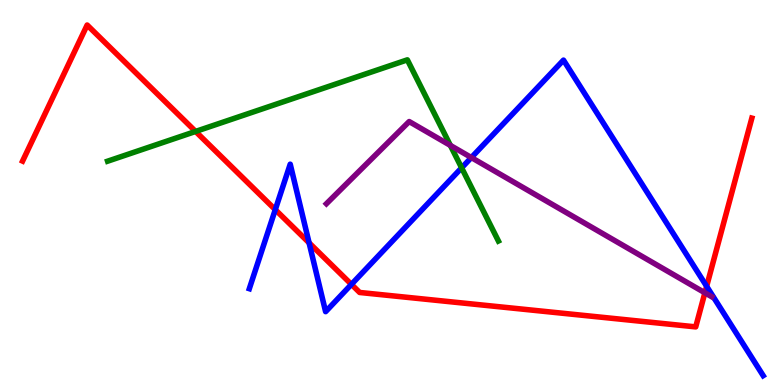[{'lines': ['blue', 'red'], 'intersections': [{'x': 3.55, 'y': 4.55}, {'x': 3.99, 'y': 3.69}, {'x': 4.53, 'y': 2.61}, {'x': 9.12, 'y': 2.56}]}, {'lines': ['green', 'red'], 'intersections': [{'x': 2.52, 'y': 6.59}]}, {'lines': ['purple', 'red'], 'intersections': [{'x': 9.1, 'y': 2.4}]}, {'lines': ['blue', 'green'], 'intersections': [{'x': 5.96, 'y': 5.64}]}, {'lines': ['blue', 'purple'], 'intersections': [{'x': 6.08, 'y': 5.91}]}, {'lines': ['green', 'purple'], 'intersections': [{'x': 5.81, 'y': 6.22}]}]